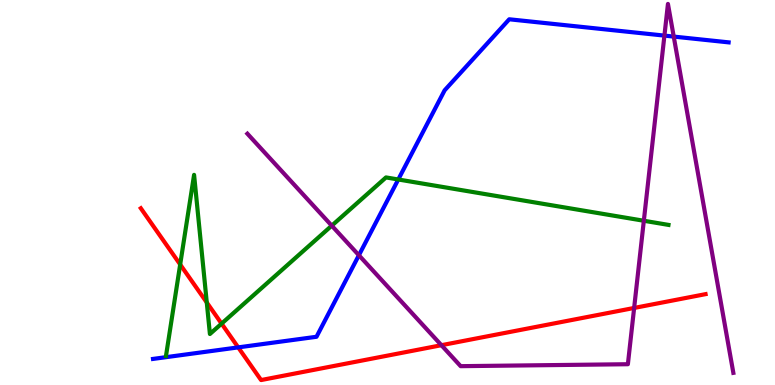[{'lines': ['blue', 'red'], 'intersections': [{'x': 3.07, 'y': 0.977}]}, {'lines': ['green', 'red'], 'intersections': [{'x': 2.32, 'y': 3.13}, {'x': 2.67, 'y': 2.14}, {'x': 2.86, 'y': 1.59}]}, {'lines': ['purple', 'red'], 'intersections': [{'x': 5.7, 'y': 1.03}, {'x': 8.18, 'y': 2.0}]}, {'lines': ['blue', 'green'], 'intersections': [{'x': 5.14, 'y': 5.34}]}, {'lines': ['blue', 'purple'], 'intersections': [{'x': 4.63, 'y': 3.37}, {'x': 8.57, 'y': 9.08}, {'x': 8.69, 'y': 9.05}]}, {'lines': ['green', 'purple'], 'intersections': [{'x': 4.28, 'y': 4.14}, {'x': 8.31, 'y': 4.27}]}]